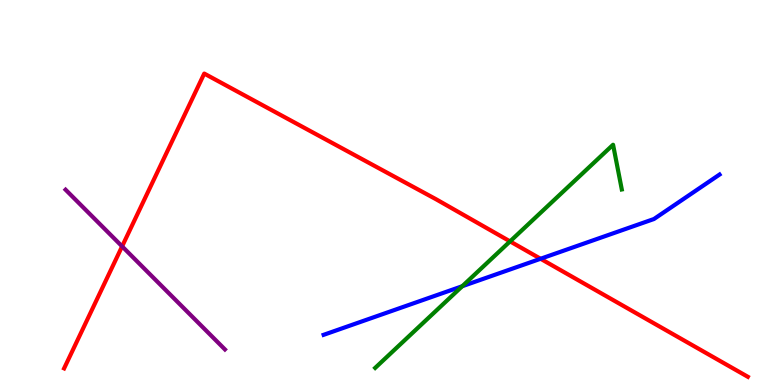[{'lines': ['blue', 'red'], 'intersections': [{'x': 6.98, 'y': 3.28}]}, {'lines': ['green', 'red'], 'intersections': [{'x': 6.58, 'y': 3.73}]}, {'lines': ['purple', 'red'], 'intersections': [{'x': 1.58, 'y': 3.6}]}, {'lines': ['blue', 'green'], 'intersections': [{'x': 5.96, 'y': 2.57}]}, {'lines': ['blue', 'purple'], 'intersections': []}, {'lines': ['green', 'purple'], 'intersections': []}]